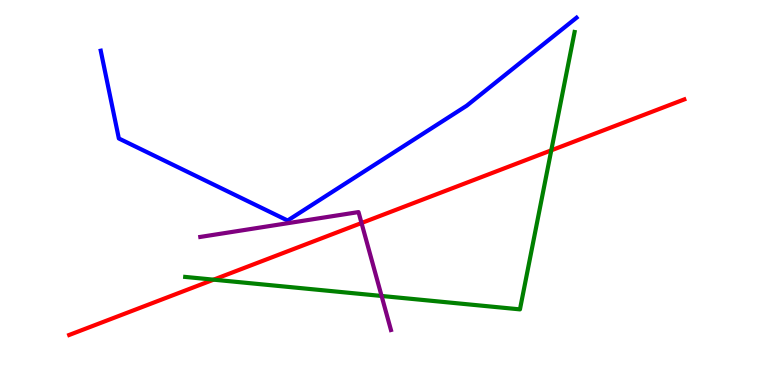[{'lines': ['blue', 'red'], 'intersections': []}, {'lines': ['green', 'red'], 'intersections': [{'x': 2.76, 'y': 2.74}, {'x': 7.11, 'y': 6.1}]}, {'lines': ['purple', 'red'], 'intersections': [{'x': 4.66, 'y': 4.21}]}, {'lines': ['blue', 'green'], 'intersections': []}, {'lines': ['blue', 'purple'], 'intersections': []}, {'lines': ['green', 'purple'], 'intersections': [{'x': 4.92, 'y': 2.31}]}]